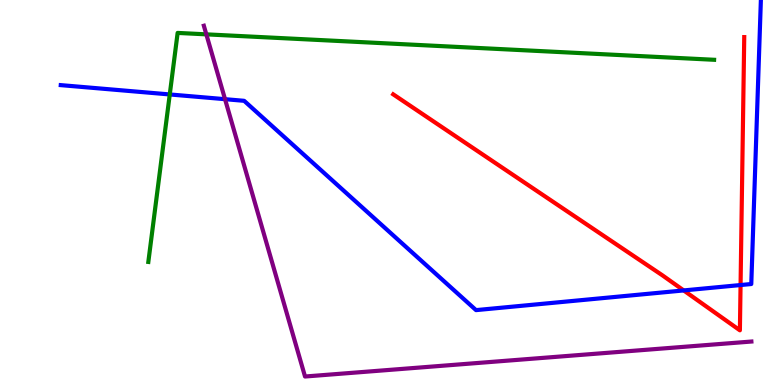[{'lines': ['blue', 'red'], 'intersections': [{'x': 8.82, 'y': 2.46}, {'x': 9.56, 'y': 2.6}]}, {'lines': ['green', 'red'], 'intersections': []}, {'lines': ['purple', 'red'], 'intersections': []}, {'lines': ['blue', 'green'], 'intersections': [{'x': 2.19, 'y': 7.55}]}, {'lines': ['blue', 'purple'], 'intersections': [{'x': 2.9, 'y': 7.42}]}, {'lines': ['green', 'purple'], 'intersections': [{'x': 2.66, 'y': 9.11}]}]